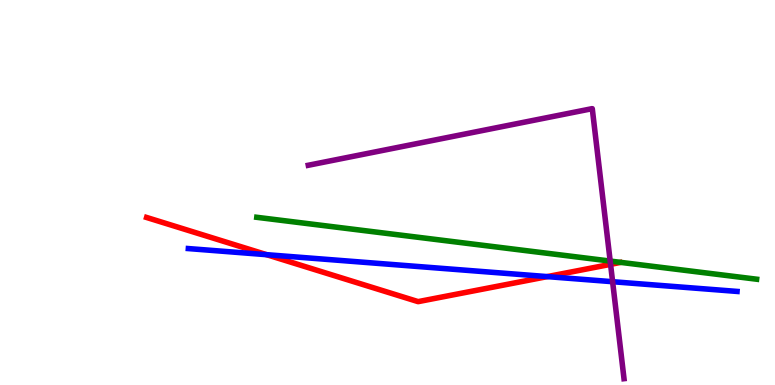[{'lines': ['blue', 'red'], 'intersections': [{'x': 3.44, 'y': 3.38}, {'x': 7.06, 'y': 2.82}]}, {'lines': ['green', 'red'], 'intersections': []}, {'lines': ['purple', 'red'], 'intersections': [{'x': 7.88, 'y': 3.13}]}, {'lines': ['blue', 'green'], 'intersections': []}, {'lines': ['blue', 'purple'], 'intersections': [{'x': 7.9, 'y': 2.68}]}, {'lines': ['green', 'purple'], 'intersections': [{'x': 7.87, 'y': 3.22}]}]